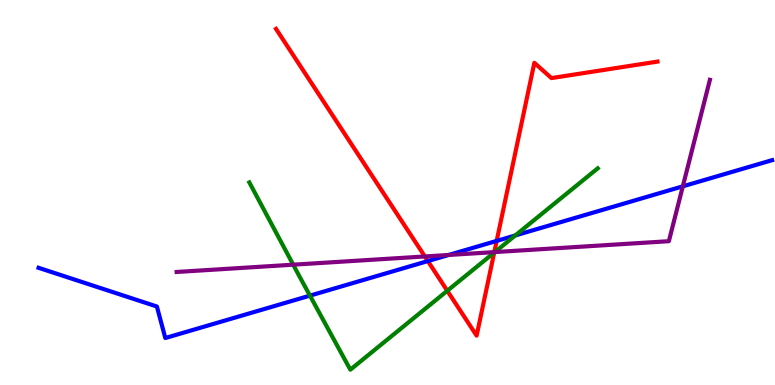[{'lines': ['blue', 'red'], 'intersections': [{'x': 5.52, 'y': 3.22}, {'x': 6.41, 'y': 3.74}]}, {'lines': ['green', 'red'], 'intersections': [{'x': 5.77, 'y': 2.45}, {'x': 6.38, 'y': 3.44}]}, {'lines': ['purple', 'red'], 'intersections': [{'x': 5.48, 'y': 3.34}, {'x': 6.38, 'y': 3.45}]}, {'lines': ['blue', 'green'], 'intersections': [{'x': 4.0, 'y': 2.32}, {'x': 6.65, 'y': 3.88}]}, {'lines': ['blue', 'purple'], 'intersections': [{'x': 5.79, 'y': 3.38}, {'x': 8.81, 'y': 5.16}]}, {'lines': ['green', 'purple'], 'intersections': [{'x': 3.78, 'y': 3.12}, {'x': 6.38, 'y': 3.45}]}]